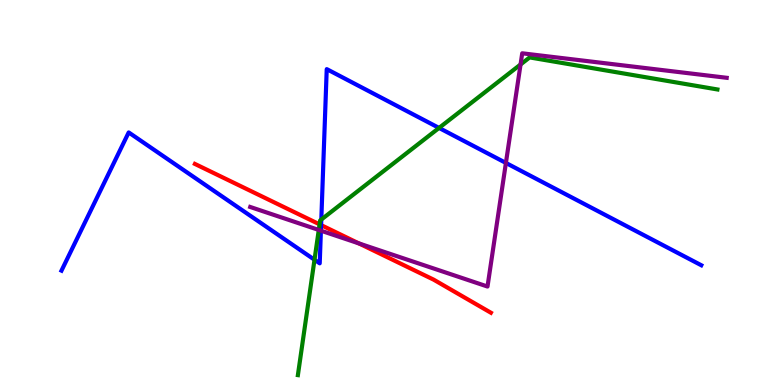[{'lines': ['blue', 'red'], 'intersections': [{'x': 4.14, 'y': 4.15}]}, {'lines': ['green', 'red'], 'intersections': [{'x': 4.12, 'y': 4.17}]}, {'lines': ['purple', 'red'], 'intersections': [{'x': 4.63, 'y': 3.68}]}, {'lines': ['blue', 'green'], 'intersections': [{'x': 4.06, 'y': 3.25}, {'x': 4.15, 'y': 4.3}, {'x': 5.67, 'y': 6.68}]}, {'lines': ['blue', 'purple'], 'intersections': [{'x': 4.14, 'y': 4.01}, {'x': 6.53, 'y': 5.77}]}, {'lines': ['green', 'purple'], 'intersections': [{'x': 4.11, 'y': 4.03}, {'x': 6.72, 'y': 8.33}]}]